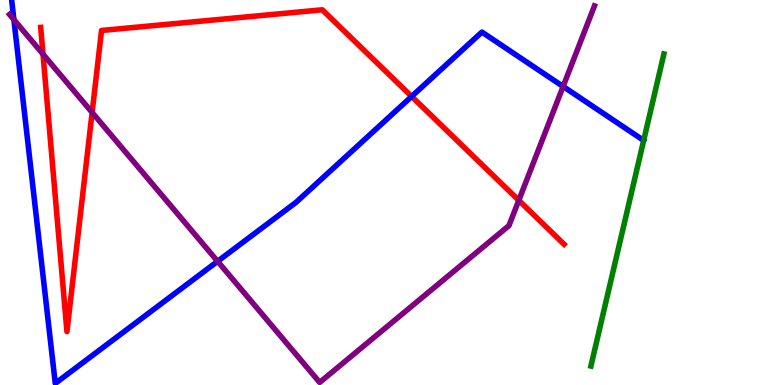[{'lines': ['blue', 'red'], 'intersections': [{'x': 5.31, 'y': 7.49}]}, {'lines': ['green', 'red'], 'intersections': []}, {'lines': ['purple', 'red'], 'intersections': [{'x': 0.555, 'y': 8.59}, {'x': 1.19, 'y': 7.08}, {'x': 6.69, 'y': 4.8}]}, {'lines': ['blue', 'green'], 'intersections': []}, {'lines': ['blue', 'purple'], 'intersections': [{'x': 0.179, 'y': 9.49}, {'x': 2.81, 'y': 3.21}, {'x': 7.27, 'y': 7.75}]}, {'lines': ['green', 'purple'], 'intersections': []}]